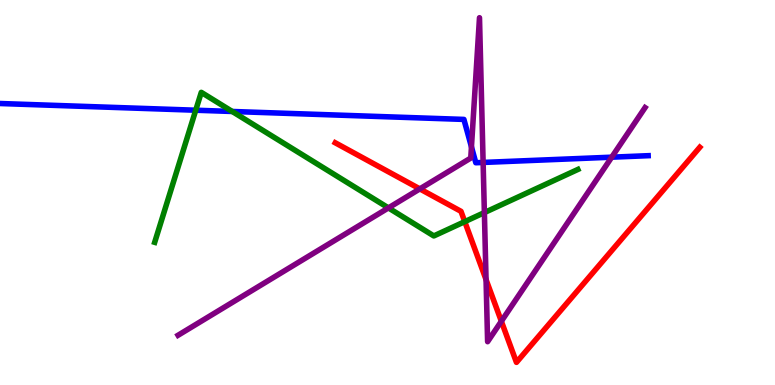[{'lines': ['blue', 'red'], 'intersections': []}, {'lines': ['green', 'red'], 'intersections': [{'x': 6.0, 'y': 4.24}]}, {'lines': ['purple', 'red'], 'intersections': [{'x': 5.42, 'y': 5.09}, {'x': 6.27, 'y': 2.74}, {'x': 6.47, 'y': 1.66}]}, {'lines': ['blue', 'green'], 'intersections': [{'x': 2.53, 'y': 7.14}, {'x': 3.0, 'y': 7.1}]}, {'lines': ['blue', 'purple'], 'intersections': [{'x': 6.08, 'y': 6.19}, {'x': 6.23, 'y': 5.78}, {'x': 7.89, 'y': 5.92}]}, {'lines': ['green', 'purple'], 'intersections': [{'x': 5.01, 'y': 4.6}, {'x': 6.25, 'y': 4.48}]}]